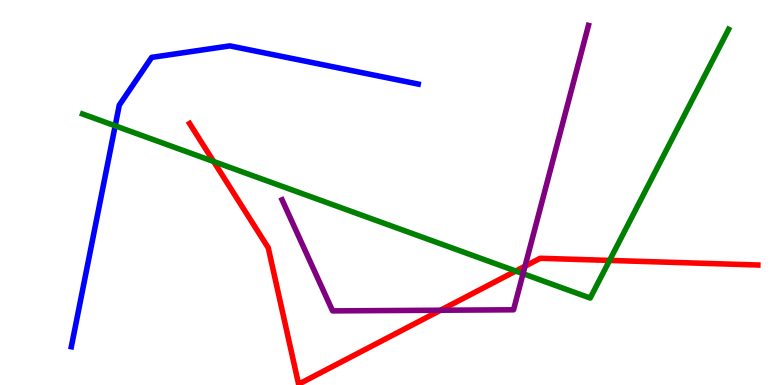[{'lines': ['blue', 'red'], 'intersections': []}, {'lines': ['green', 'red'], 'intersections': [{'x': 2.76, 'y': 5.8}, {'x': 6.65, 'y': 2.96}, {'x': 7.87, 'y': 3.24}]}, {'lines': ['purple', 'red'], 'intersections': [{'x': 5.68, 'y': 1.94}, {'x': 6.77, 'y': 3.09}]}, {'lines': ['blue', 'green'], 'intersections': [{'x': 1.49, 'y': 6.73}]}, {'lines': ['blue', 'purple'], 'intersections': []}, {'lines': ['green', 'purple'], 'intersections': [{'x': 6.75, 'y': 2.89}]}]